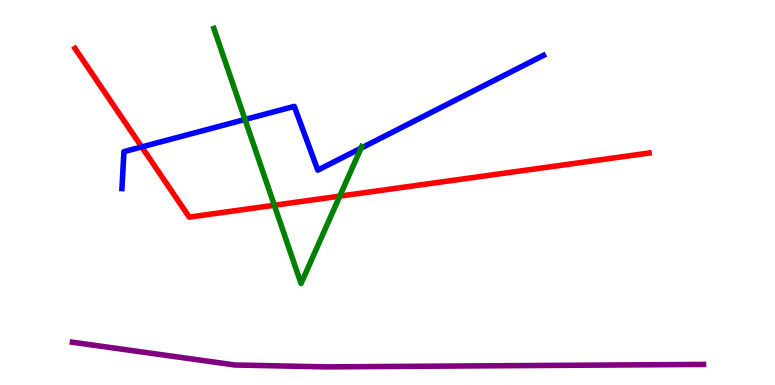[{'lines': ['blue', 'red'], 'intersections': [{'x': 1.83, 'y': 6.18}]}, {'lines': ['green', 'red'], 'intersections': [{'x': 3.54, 'y': 4.67}, {'x': 4.38, 'y': 4.91}]}, {'lines': ['purple', 'red'], 'intersections': []}, {'lines': ['blue', 'green'], 'intersections': [{'x': 3.16, 'y': 6.9}, {'x': 4.66, 'y': 6.15}]}, {'lines': ['blue', 'purple'], 'intersections': []}, {'lines': ['green', 'purple'], 'intersections': []}]